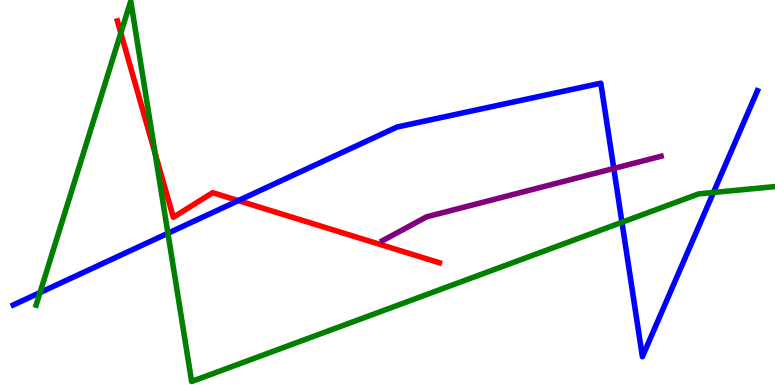[{'lines': ['blue', 'red'], 'intersections': [{'x': 3.08, 'y': 4.79}]}, {'lines': ['green', 'red'], 'intersections': [{'x': 1.56, 'y': 9.14}, {'x': 2.0, 'y': 6.01}]}, {'lines': ['purple', 'red'], 'intersections': []}, {'lines': ['blue', 'green'], 'intersections': [{'x': 0.516, 'y': 2.4}, {'x': 2.17, 'y': 3.94}, {'x': 8.03, 'y': 4.23}, {'x': 9.21, 'y': 5.0}]}, {'lines': ['blue', 'purple'], 'intersections': [{'x': 7.92, 'y': 5.62}]}, {'lines': ['green', 'purple'], 'intersections': []}]